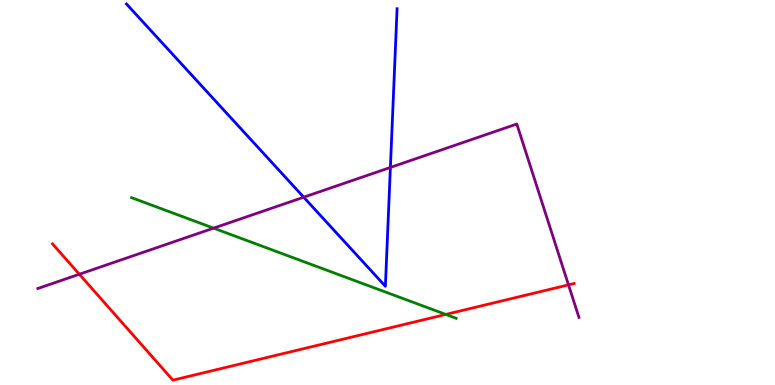[{'lines': ['blue', 'red'], 'intersections': []}, {'lines': ['green', 'red'], 'intersections': [{'x': 5.75, 'y': 1.83}]}, {'lines': ['purple', 'red'], 'intersections': [{'x': 1.02, 'y': 2.88}, {'x': 7.34, 'y': 2.6}]}, {'lines': ['blue', 'green'], 'intersections': []}, {'lines': ['blue', 'purple'], 'intersections': [{'x': 3.92, 'y': 4.88}, {'x': 5.04, 'y': 5.65}]}, {'lines': ['green', 'purple'], 'intersections': [{'x': 2.76, 'y': 4.07}]}]